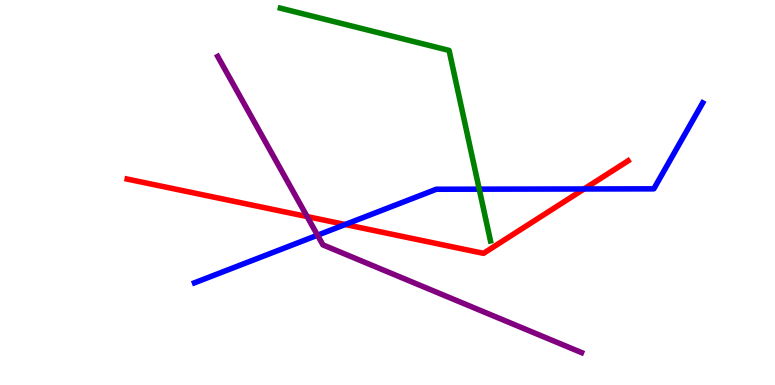[{'lines': ['blue', 'red'], 'intersections': [{'x': 4.45, 'y': 4.17}, {'x': 7.54, 'y': 5.09}]}, {'lines': ['green', 'red'], 'intersections': []}, {'lines': ['purple', 'red'], 'intersections': [{'x': 3.96, 'y': 4.37}]}, {'lines': ['blue', 'green'], 'intersections': [{'x': 6.18, 'y': 5.09}]}, {'lines': ['blue', 'purple'], 'intersections': [{'x': 4.1, 'y': 3.89}]}, {'lines': ['green', 'purple'], 'intersections': []}]